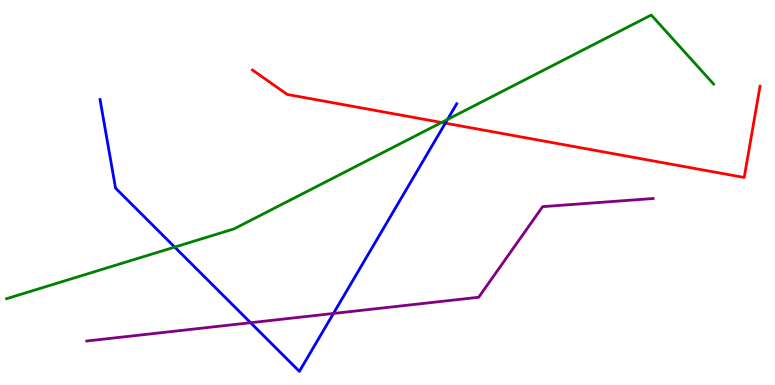[{'lines': ['blue', 'red'], 'intersections': [{'x': 5.75, 'y': 6.8}]}, {'lines': ['green', 'red'], 'intersections': [{'x': 5.7, 'y': 6.82}]}, {'lines': ['purple', 'red'], 'intersections': []}, {'lines': ['blue', 'green'], 'intersections': [{'x': 2.25, 'y': 3.58}, {'x': 5.77, 'y': 6.9}]}, {'lines': ['blue', 'purple'], 'intersections': [{'x': 3.23, 'y': 1.62}, {'x': 4.3, 'y': 1.86}]}, {'lines': ['green', 'purple'], 'intersections': []}]